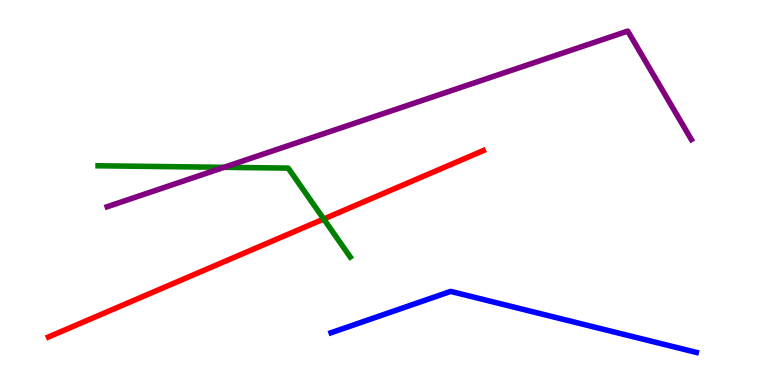[{'lines': ['blue', 'red'], 'intersections': []}, {'lines': ['green', 'red'], 'intersections': [{'x': 4.18, 'y': 4.31}]}, {'lines': ['purple', 'red'], 'intersections': []}, {'lines': ['blue', 'green'], 'intersections': []}, {'lines': ['blue', 'purple'], 'intersections': []}, {'lines': ['green', 'purple'], 'intersections': [{'x': 2.89, 'y': 5.65}]}]